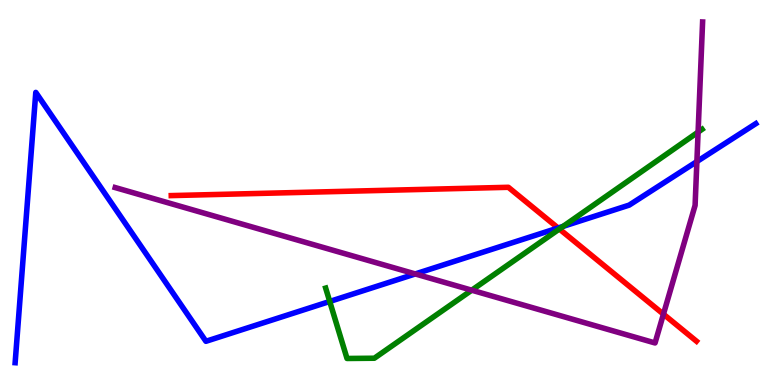[{'lines': ['blue', 'red'], 'intersections': [{'x': 7.2, 'y': 4.08}]}, {'lines': ['green', 'red'], 'intersections': [{'x': 7.22, 'y': 4.05}]}, {'lines': ['purple', 'red'], 'intersections': [{'x': 8.56, 'y': 1.84}]}, {'lines': ['blue', 'green'], 'intersections': [{'x': 4.25, 'y': 2.17}, {'x': 7.27, 'y': 4.12}]}, {'lines': ['blue', 'purple'], 'intersections': [{'x': 5.36, 'y': 2.88}, {'x': 8.99, 'y': 5.8}]}, {'lines': ['green', 'purple'], 'intersections': [{'x': 6.09, 'y': 2.46}, {'x': 9.01, 'y': 6.57}]}]